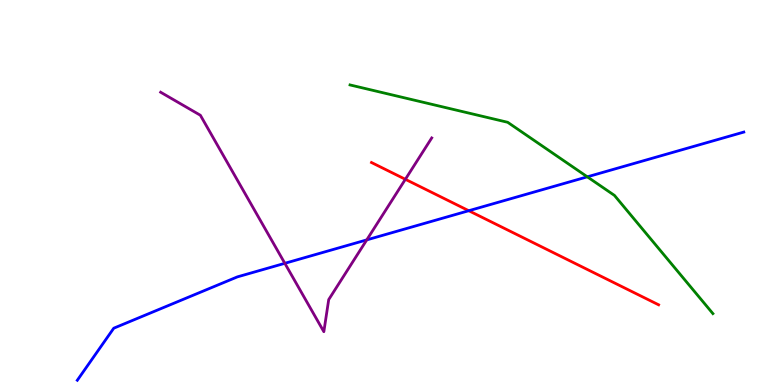[{'lines': ['blue', 'red'], 'intersections': [{'x': 6.05, 'y': 4.53}]}, {'lines': ['green', 'red'], 'intersections': []}, {'lines': ['purple', 'red'], 'intersections': [{'x': 5.23, 'y': 5.34}]}, {'lines': ['blue', 'green'], 'intersections': [{'x': 7.58, 'y': 5.41}]}, {'lines': ['blue', 'purple'], 'intersections': [{'x': 3.68, 'y': 3.16}, {'x': 4.73, 'y': 3.77}]}, {'lines': ['green', 'purple'], 'intersections': []}]